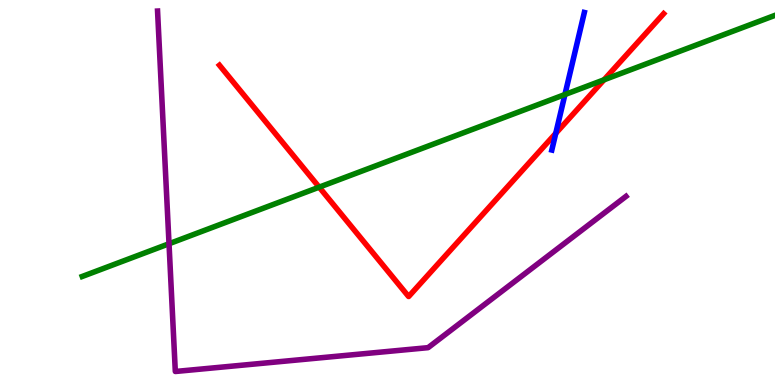[{'lines': ['blue', 'red'], 'intersections': [{'x': 7.17, 'y': 6.54}]}, {'lines': ['green', 'red'], 'intersections': [{'x': 4.12, 'y': 5.14}, {'x': 7.79, 'y': 7.93}]}, {'lines': ['purple', 'red'], 'intersections': []}, {'lines': ['blue', 'green'], 'intersections': [{'x': 7.29, 'y': 7.54}]}, {'lines': ['blue', 'purple'], 'intersections': []}, {'lines': ['green', 'purple'], 'intersections': [{'x': 2.18, 'y': 3.67}]}]